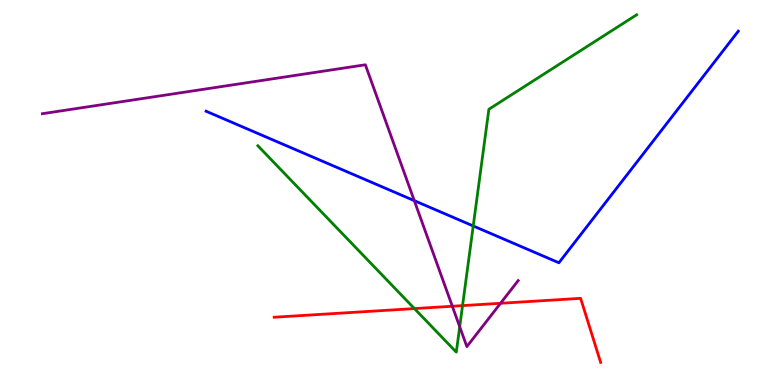[{'lines': ['blue', 'red'], 'intersections': []}, {'lines': ['green', 'red'], 'intersections': [{'x': 5.35, 'y': 1.98}, {'x': 5.97, 'y': 2.06}]}, {'lines': ['purple', 'red'], 'intersections': [{'x': 5.84, 'y': 2.05}, {'x': 6.46, 'y': 2.12}]}, {'lines': ['blue', 'green'], 'intersections': [{'x': 6.11, 'y': 4.13}]}, {'lines': ['blue', 'purple'], 'intersections': [{'x': 5.35, 'y': 4.79}]}, {'lines': ['green', 'purple'], 'intersections': [{'x': 5.93, 'y': 1.51}]}]